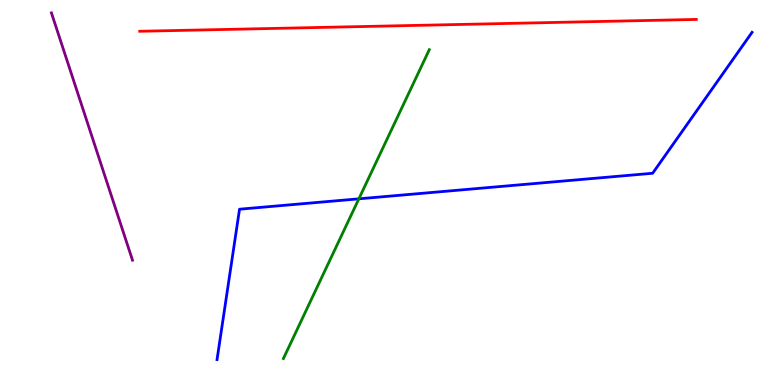[{'lines': ['blue', 'red'], 'intersections': []}, {'lines': ['green', 'red'], 'intersections': []}, {'lines': ['purple', 'red'], 'intersections': []}, {'lines': ['blue', 'green'], 'intersections': [{'x': 4.63, 'y': 4.84}]}, {'lines': ['blue', 'purple'], 'intersections': []}, {'lines': ['green', 'purple'], 'intersections': []}]